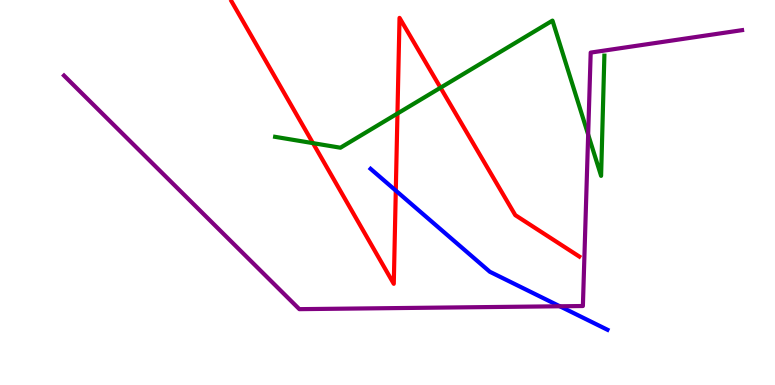[{'lines': ['blue', 'red'], 'intersections': [{'x': 5.11, 'y': 5.05}]}, {'lines': ['green', 'red'], 'intersections': [{'x': 4.04, 'y': 6.28}, {'x': 5.13, 'y': 7.05}, {'x': 5.68, 'y': 7.72}]}, {'lines': ['purple', 'red'], 'intersections': []}, {'lines': ['blue', 'green'], 'intersections': []}, {'lines': ['blue', 'purple'], 'intersections': [{'x': 7.22, 'y': 2.04}]}, {'lines': ['green', 'purple'], 'intersections': [{'x': 7.59, 'y': 6.5}]}]